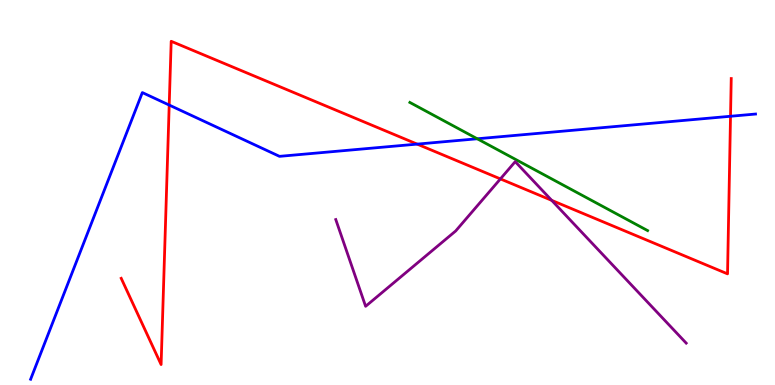[{'lines': ['blue', 'red'], 'intersections': [{'x': 2.18, 'y': 7.27}, {'x': 5.38, 'y': 6.26}, {'x': 9.43, 'y': 6.98}]}, {'lines': ['green', 'red'], 'intersections': []}, {'lines': ['purple', 'red'], 'intersections': [{'x': 6.46, 'y': 5.35}, {'x': 7.12, 'y': 4.8}]}, {'lines': ['blue', 'green'], 'intersections': [{'x': 6.16, 'y': 6.4}]}, {'lines': ['blue', 'purple'], 'intersections': []}, {'lines': ['green', 'purple'], 'intersections': []}]